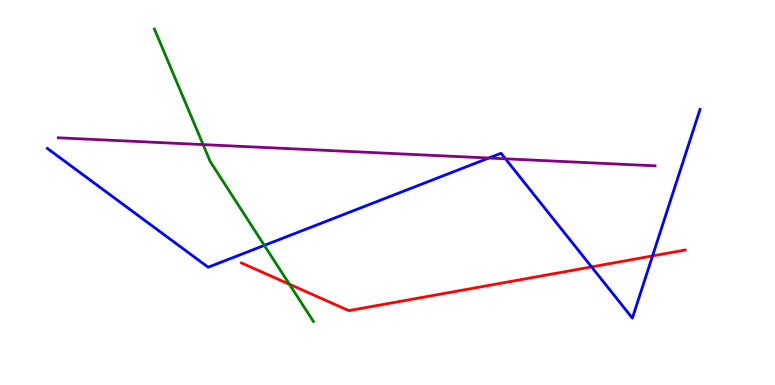[{'lines': ['blue', 'red'], 'intersections': [{'x': 7.63, 'y': 3.07}, {'x': 8.42, 'y': 3.35}]}, {'lines': ['green', 'red'], 'intersections': [{'x': 3.73, 'y': 2.62}]}, {'lines': ['purple', 'red'], 'intersections': []}, {'lines': ['blue', 'green'], 'intersections': [{'x': 3.41, 'y': 3.63}]}, {'lines': ['blue', 'purple'], 'intersections': [{'x': 6.31, 'y': 5.9}, {'x': 6.52, 'y': 5.88}]}, {'lines': ['green', 'purple'], 'intersections': [{'x': 2.62, 'y': 6.24}]}]